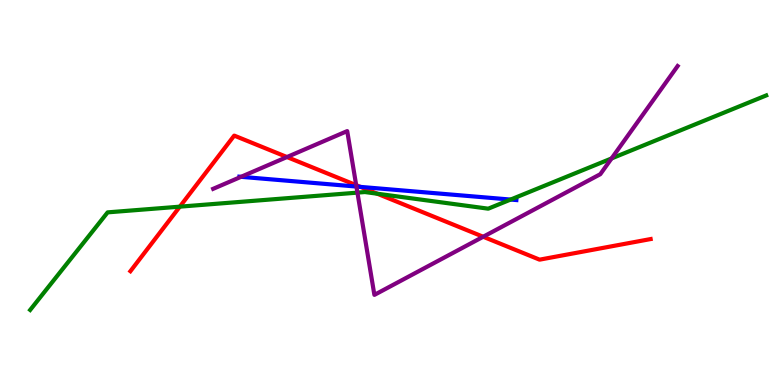[{'lines': ['blue', 'red'], 'intersections': [{'x': 4.65, 'y': 5.15}]}, {'lines': ['green', 'red'], 'intersections': [{'x': 2.32, 'y': 4.63}, {'x': 4.87, 'y': 4.97}]}, {'lines': ['purple', 'red'], 'intersections': [{'x': 3.7, 'y': 5.92}, {'x': 4.6, 'y': 5.19}, {'x': 6.23, 'y': 3.85}]}, {'lines': ['blue', 'green'], 'intersections': [{'x': 6.59, 'y': 4.82}]}, {'lines': ['blue', 'purple'], 'intersections': [{'x': 3.11, 'y': 5.41}, {'x': 4.6, 'y': 5.15}]}, {'lines': ['green', 'purple'], 'intersections': [{'x': 4.61, 'y': 5.0}, {'x': 7.89, 'y': 5.88}]}]